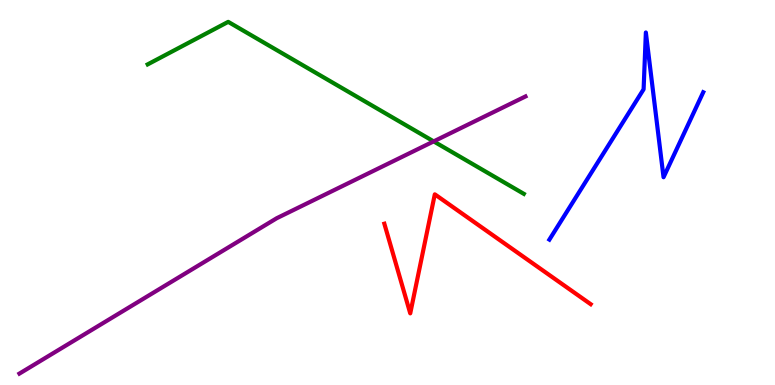[{'lines': ['blue', 'red'], 'intersections': []}, {'lines': ['green', 'red'], 'intersections': []}, {'lines': ['purple', 'red'], 'intersections': []}, {'lines': ['blue', 'green'], 'intersections': []}, {'lines': ['blue', 'purple'], 'intersections': []}, {'lines': ['green', 'purple'], 'intersections': [{'x': 5.6, 'y': 6.33}]}]